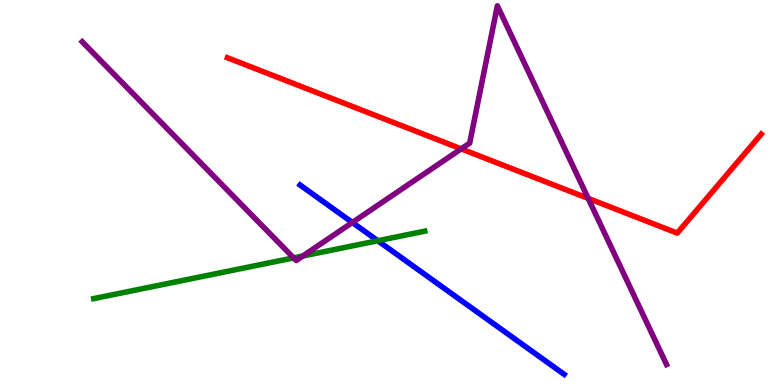[{'lines': ['blue', 'red'], 'intersections': []}, {'lines': ['green', 'red'], 'intersections': []}, {'lines': ['purple', 'red'], 'intersections': [{'x': 5.95, 'y': 6.13}, {'x': 7.59, 'y': 4.85}]}, {'lines': ['blue', 'green'], 'intersections': [{'x': 4.87, 'y': 3.75}]}, {'lines': ['blue', 'purple'], 'intersections': [{'x': 4.55, 'y': 4.22}]}, {'lines': ['green', 'purple'], 'intersections': [{'x': 3.79, 'y': 3.3}, {'x': 3.91, 'y': 3.35}]}]